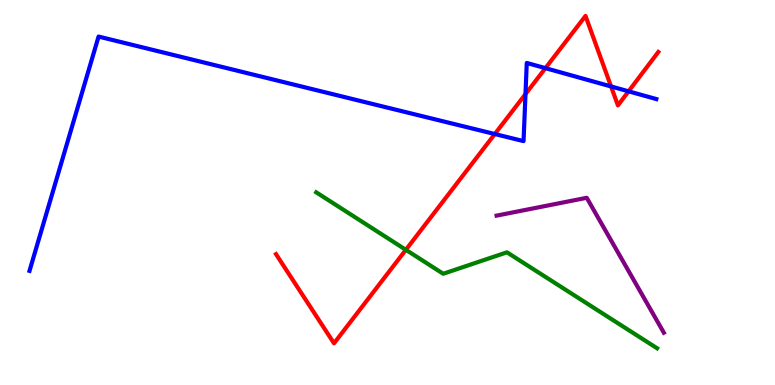[{'lines': ['blue', 'red'], 'intersections': [{'x': 6.38, 'y': 6.52}, {'x': 6.78, 'y': 7.56}, {'x': 7.04, 'y': 8.23}, {'x': 7.88, 'y': 7.75}, {'x': 8.11, 'y': 7.63}]}, {'lines': ['green', 'red'], 'intersections': [{'x': 5.24, 'y': 3.51}]}, {'lines': ['purple', 'red'], 'intersections': []}, {'lines': ['blue', 'green'], 'intersections': []}, {'lines': ['blue', 'purple'], 'intersections': []}, {'lines': ['green', 'purple'], 'intersections': []}]